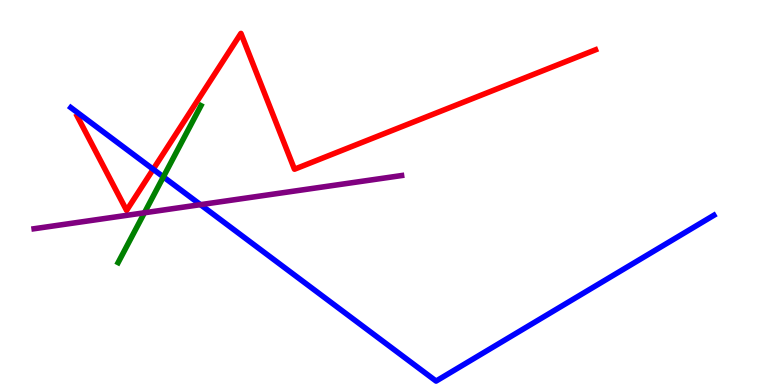[{'lines': ['blue', 'red'], 'intersections': [{'x': 1.98, 'y': 5.6}]}, {'lines': ['green', 'red'], 'intersections': []}, {'lines': ['purple', 'red'], 'intersections': []}, {'lines': ['blue', 'green'], 'intersections': [{'x': 2.11, 'y': 5.41}]}, {'lines': ['blue', 'purple'], 'intersections': [{'x': 2.59, 'y': 4.68}]}, {'lines': ['green', 'purple'], 'intersections': [{'x': 1.86, 'y': 4.47}]}]